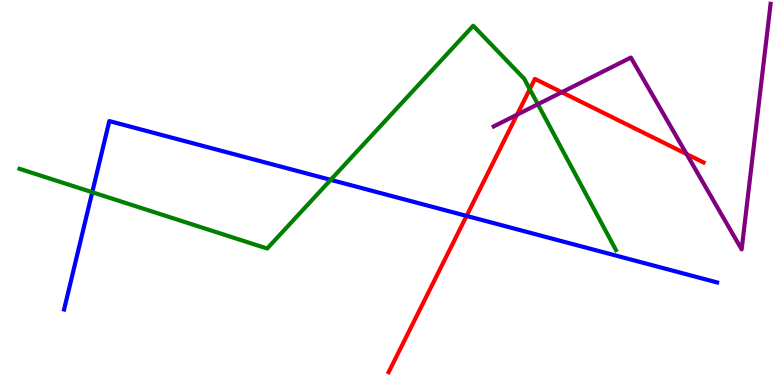[{'lines': ['blue', 'red'], 'intersections': [{'x': 6.02, 'y': 4.39}]}, {'lines': ['green', 'red'], 'intersections': [{'x': 6.84, 'y': 7.68}]}, {'lines': ['purple', 'red'], 'intersections': [{'x': 6.67, 'y': 7.02}, {'x': 7.25, 'y': 7.6}, {'x': 8.86, 'y': 6.0}]}, {'lines': ['blue', 'green'], 'intersections': [{'x': 1.19, 'y': 5.01}, {'x': 4.27, 'y': 5.33}]}, {'lines': ['blue', 'purple'], 'intersections': []}, {'lines': ['green', 'purple'], 'intersections': [{'x': 6.94, 'y': 7.29}]}]